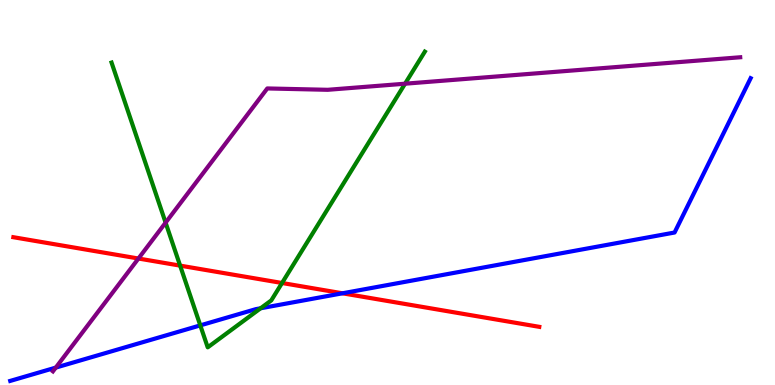[{'lines': ['blue', 'red'], 'intersections': [{'x': 4.42, 'y': 2.38}]}, {'lines': ['green', 'red'], 'intersections': [{'x': 2.32, 'y': 3.1}, {'x': 3.64, 'y': 2.65}]}, {'lines': ['purple', 'red'], 'intersections': [{'x': 1.79, 'y': 3.29}]}, {'lines': ['blue', 'green'], 'intersections': [{'x': 2.58, 'y': 1.55}, {'x': 3.36, 'y': 1.99}]}, {'lines': ['blue', 'purple'], 'intersections': [{'x': 0.72, 'y': 0.452}]}, {'lines': ['green', 'purple'], 'intersections': [{'x': 2.14, 'y': 4.22}, {'x': 5.23, 'y': 7.83}]}]